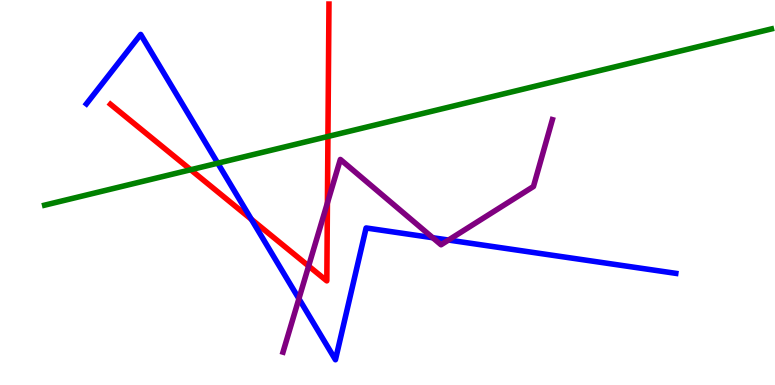[{'lines': ['blue', 'red'], 'intersections': [{'x': 3.24, 'y': 4.3}]}, {'lines': ['green', 'red'], 'intersections': [{'x': 2.46, 'y': 5.59}, {'x': 4.23, 'y': 6.46}]}, {'lines': ['purple', 'red'], 'intersections': [{'x': 3.98, 'y': 3.09}, {'x': 4.22, 'y': 4.73}]}, {'lines': ['blue', 'green'], 'intersections': [{'x': 2.81, 'y': 5.76}]}, {'lines': ['blue', 'purple'], 'intersections': [{'x': 3.86, 'y': 2.24}, {'x': 5.58, 'y': 3.83}, {'x': 5.79, 'y': 3.77}]}, {'lines': ['green', 'purple'], 'intersections': []}]